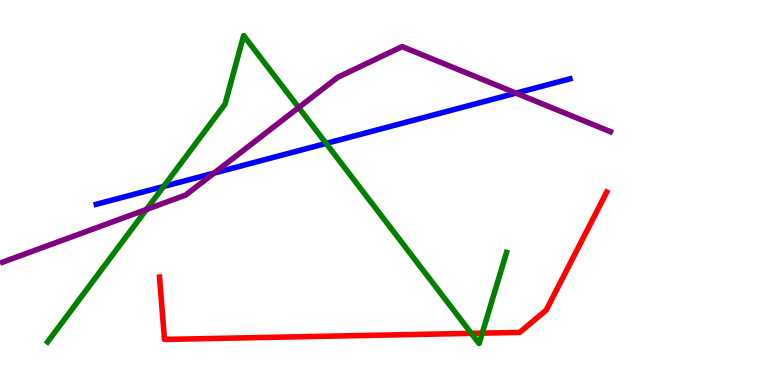[{'lines': ['blue', 'red'], 'intersections': []}, {'lines': ['green', 'red'], 'intersections': [{'x': 6.08, 'y': 1.34}, {'x': 6.22, 'y': 1.35}]}, {'lines': ['purple', 'red'], 'intersections': []}, {'lines': ['blue', 'green'], 'intersections': [{'x': 2.11, 'y': 5.16}, {'x': 4.21, 'y': 6.27}]}, {'lines': ['blue', 'purple'], 'intersections': [{'x': 2.76, 'y': 5.5}, {'x': 6.66, 'y': 7.58}]}, {'lines': ['green', 'purple'], 'intersections': [{'x': 1.89, 'y': 4.56}, {'x': 3.85, 'y': 7.21}]}]